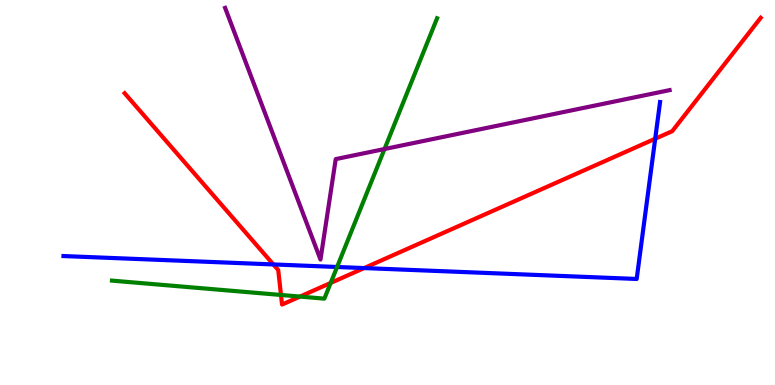[{'lines': ['blue', 'red'], 'intersections': [{'x': 3.53, 'y': 3.13}, {'x': 4.7, 'y': 3.04}, {'x': 8.45, 'y': 6.4}]}, {'lines': ['green', 'red'], 'intersections': [{'x': 3.63, 'y': 2.34}, {'x': 3.87, 'y': 2.3}, {'x': 4.27, 'y': 2.65}]}, {'lines': ['purple', 'red'], 'intersections': []}, {'lines': ['blue', 'green'], 'intersections': [{'x': 4.35, 'y': 3.07}]}, {'lines': ['blue', 'purple'], 'intersections': []}, {'lines': ['green', 'purple'], 'intersections': [{'x': 4.96, 'y': 6.13}]}]